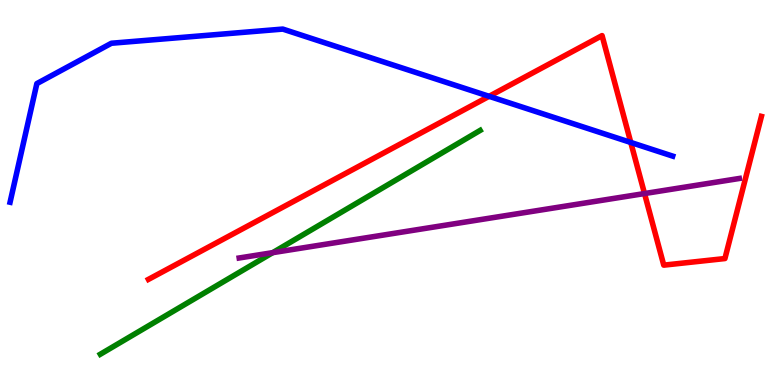[{'lines': ['blue', 'red'], 'intersections': [{'x': 6.31, 'y': 7.5}, {'x': 8.14, 'y': 6.3}]}, {'lines': ['green', 'red'], 'intersections': []}, {'lines': ['purple', 'red'], 'intersections': [{'x': 8.32, 'y': 4.97}]}, {'lines': ['blue', 'green'], 'intersections': []}, {'lines': ['blue', 'purple'], 'intersections': []}, {'lines': ['green', 'purple'], 'intersections': [{'x': 3.52, 'y': 3.44}]}]